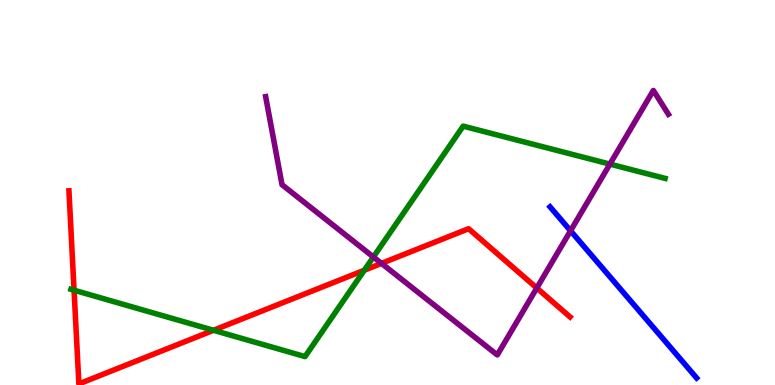[{'lines': ['blue', 'red'], 'intersections': []}, {'lines': ['green', 'red'], 'intersections': [{'x': 0.956, 'y': 2.46}, {'x': 2.76, 'y': 1.42}, {'x': 4.7, 'y': 2.98}]}, {'lines': ['purple', 'red'], 'intersections': [{'x': 4.92, 'y': 3.16}, {'x': 6.93, 'y': 2.52}]}, {'lines': ['blue', 'green'], 'intersections': []}, {'lines': ['blue', 'purple'], 'intersections': [{'x': 7.36, 'y': 4.01}]}, {'lines': ['green', 'purple'], 'intersections': [{'x': 4.82, 'y': 3.33}, {'x': 7.87, 'y': 5.74}]}]